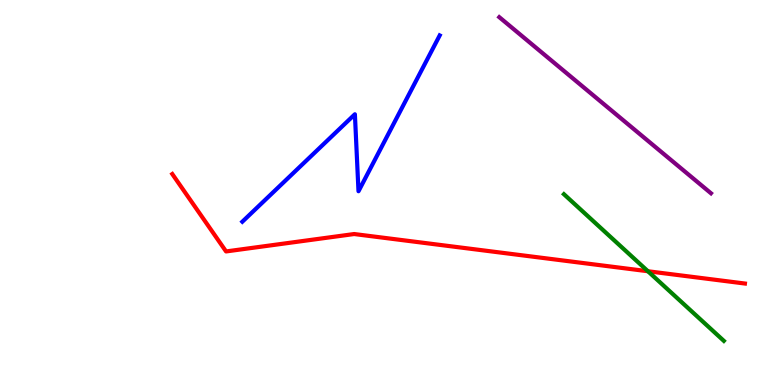[{'lines': ['blue', 'red'], 'intersections': []}, {'lines': ['green', 'red'], 'intersections': [{'x': 8.36, 'y': 2.95}]}, {'lines': ['purple', 'red'], 'intersections': []}, {'lines': ['blue', 'green'], 'intersections': []}, {'lines': ['blue', 'purple'], 'intersections': []}, {'lines': ['green', 'purple'], 'intersections': []}]